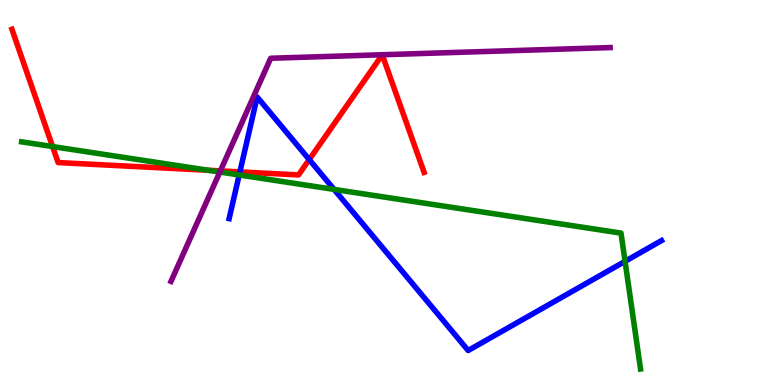[{'lines': ['blue', 'red'], 'intersections': [{'x': 3.1, 'y': 5.53}, {'x': 3.99, 'y': 5.86}]}, {'lines': ['green', 'red'], 'intersections': [{'x': 0.679, 'y': 6.19}, {'x': 2.69, 'y': 5.58}]}, {'lines': ['purple', 'red'], 'intersections': [{'x': 2.84, 'y': 5.56}]}, {'lines': ['blue', 'green'], 'intersections': [{'x': 3.09, 'y': 5.46}, {'x': 4.31, 'y': 5.08}, {'x': 8.07, 'y': 3.21}]}, {'lines': ['blue', 'purple'], 'intersections': []}, {'lines': ['green', 'purple'], 'intersections': [{'x': 2.84, 'y': 5.53}]}]